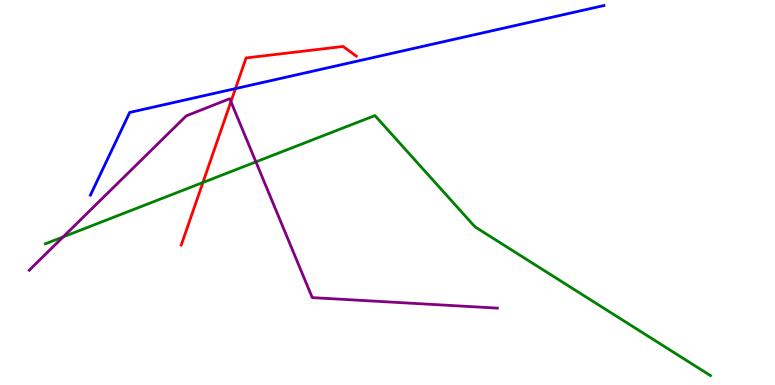[{'lines': ['blue', 'red'], 'intersections': [{'x': 3.04, 'y': 7.7}]}, {'lines': ['green', 'red'], 'intersections': [{'x': 2.62, 'y': 5.26}]}, {'lines': ['purple', 'red'], 'intersections': [{'x': 2.98, 'y': 7.36}]}, {'lines': ['blue', 'green'], 'intersections': []}, {'lines': ['blue', 'purple'], 'intersections': []}, {'lines': ['green', 'purple'], 'intersections': [{'x': 0.815, 'y': 3.85}, {'x': 3.3, 'y': 5.8}]}]